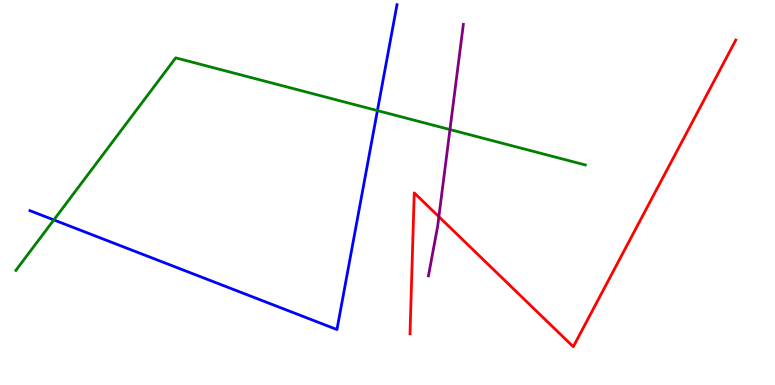[{'lines': ['blue', 'red'], 'intersections': []}, {'lines': ['green', 'red'], 'intersections': []}, {'lines': ['purple', 'red'], 'intersections': [{'x': 5.66, 'y': 4.37}]}, {'lines': ['blue', 'green'], 'intersections': [{'x': 0.695, 'y': 4.29}, {'x': 4.87, 'y': 7.13}]}, {'lines': ['blue', 'purple'], 'intersections': []}, {'lines': ['green', 'purple'], 'intersections': [{'x': 5.81, 'y': 6.63}]}]